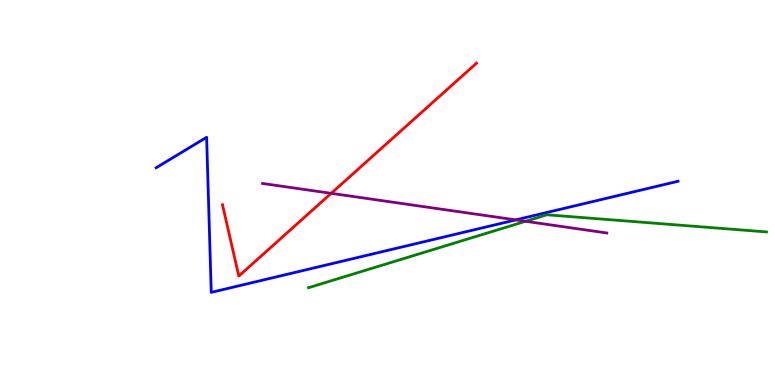[{'lines': ['blue', 'red'], 'intersections': []}, {'lines': ['green', 'red'], 'intersections': []}, {'lines': ['purple', 'red'], 'intersections': [{'x': 4.27, 'y': 4.98}]}, {'lines': ['blue', 'green'], 'intersections': []}, {'lines': ['blue', 'purple'], 'intersections': [{'x': 6.66, 'y': 4.29}]}, {'lines': ['green', 'purple'], 'intersections': [{'x': 6.78, 'y': 4.25}]}]